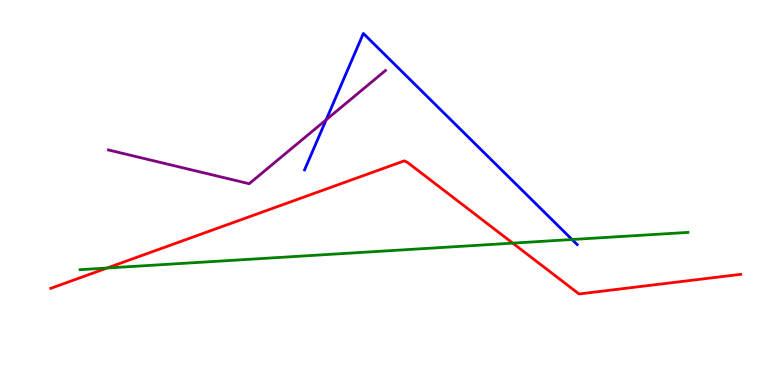[{'lines': ['blue', 'red'], 'intersections': []}, {'lines': ['green', 'red'], 'intersections': [{'x': 1.38, 'y': 3.04}, {'x': 6.62, 'y': 3.68}]}, {'lines': ['purple', 'red'], 'intersections': []}, {'lines': ['blue', 'green'], 'intersections': [{'x': 7.38, 'y': 3.78}]}, {'lines': ['blue', 'purple'], 'intersections': [{'x': 4.21, 'y': 6.89}]}, {'lines': ['green', 'purple'], 'intersections': []}]